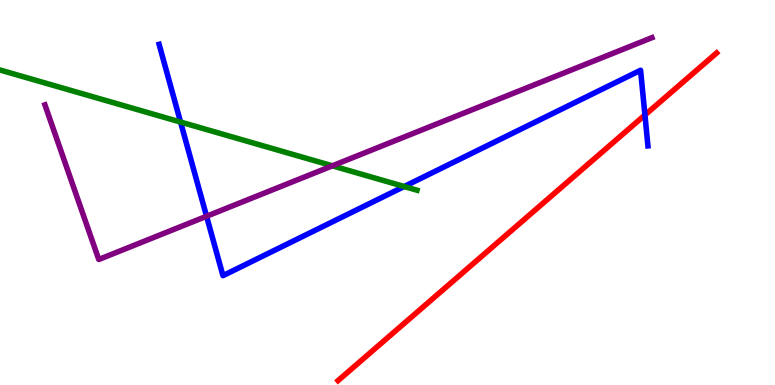[{'lines': ['blue', 'red'], 'intersections': [{'x': 8.32, 'y': 7.01}]}, {'lines': ['green', 'red'], 'intersections': []}, {'lines': ['purple', 'red'], 'intersections': []}, {'lines': ['blue', 'green'], 'intersections': [{'x': 2.33, 'y': 6.83}, {'x': 5.22, 'y': 5.16}]}, {'lines': ['blue', 'purple'], 'intersections': [{'x': 2.67, 'y': 4.38}]}, {'lines': ['green', 'purple'], 'intersections': [{'x': 4.29, 'y': 5.69}]}]